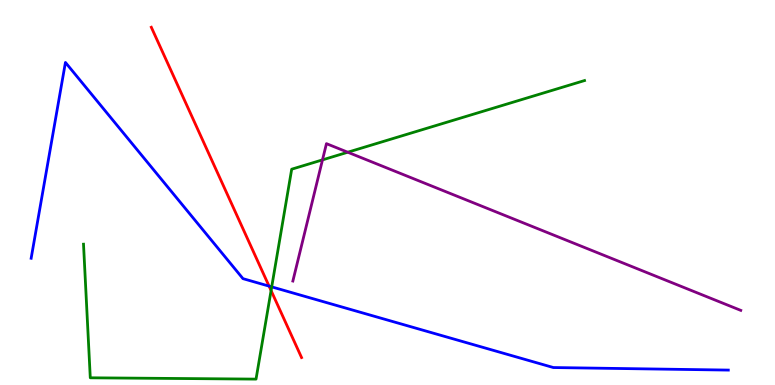[{'lines': ['blue', 'red'], 'intersections': [{'x': 3.47, 'y': 2.57}]}, {'lines': ['green', 'red'], 'intersections': [{'x': 3.5, 'y': 2.45}]}, {'lines': ['purple', 'red'], 'intersections': []}, {'lines': ['blue', 'green'], 'intersections': [{'x': 3.51, 'y': 2.55}]}, {'lines': ['blue', 'purple'], 'intersections': []}, {'lines': ['green', 'purple'], 'intersections': [{'x': 4.16, 'y': 5.85}, {'x': 4.49, 'y': 6.05}]}]